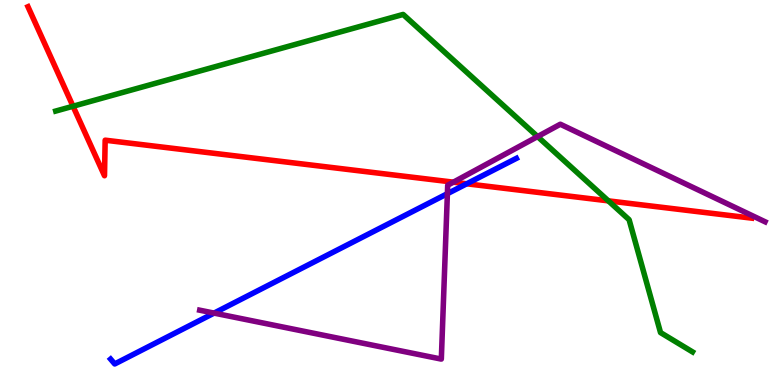[{'lines': ['blue', 'red'], 'intersections': [{'x': 6.02, 'y': 5.23}]}, {'lines': ['green', 'red'], 'intersections': [{'x': 0.942, 'y': 7.24}, {'x': 7.85, 'y': 4.78}]}, {'lines': ['purple', 'red'], 'intersections': [{'x': 5.85, 'y': 5.27}]}, {'lines': ['blue', 'green'], 'intersections': []}, {'lines': ['blue', 'purple'], 'intersections': [{'x': 2.76, 'y': 1.87}, {'x': 5.77, 'y': 4.97}]}, {'lines': ['green', 'purple'], 'intersections': [{'x': 6.94, 'y': 6.45}]}]